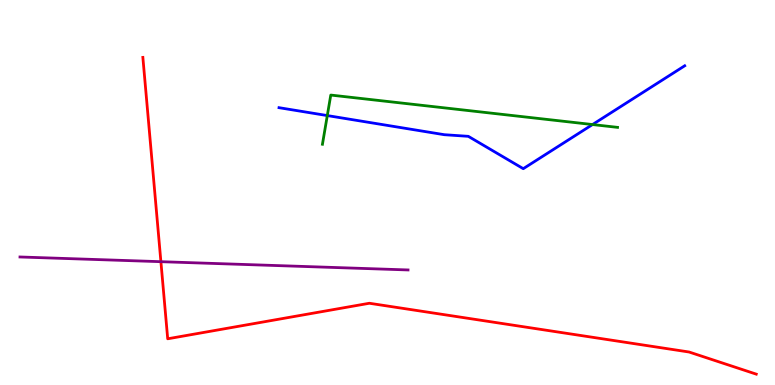[{'lines': ['blue', 'red'], 'intersections': []}, {'lines': ['green', 'red'], 'intersections': []}, {'lines': ['purple', 'red'], 'intersections': [{'x': 2.08, 'y': 3.2}]}, {'lines': ['blue', 'green'], 'intersections': [{'x': 4.22, 'y': 7.0}, {'x': 7.65, 'y': 6.77}]}, {'lines': ['blue', 'purple'], 'intersections': []}, {'lines': ['green', 'purple'], 'intersections': []}]